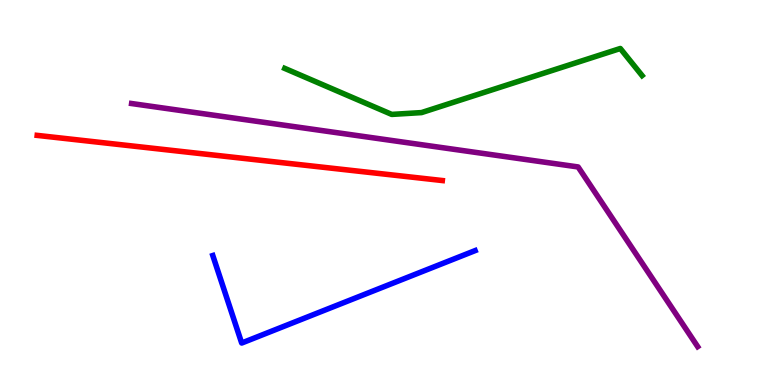[{'lines': ['blue', 'red'], 'intersections': []}, {'lines': ['green', 'red'], 'intersections': []}, {'lines': ['purple', 'red'], 'intersections': []}, {'lines': ['blue', 'green'], 'intersections': []}, {'lines': ['blue', 'purple'], 'intersections': []}, {'lines': ['green', 'purple'], 'intersections': []}]